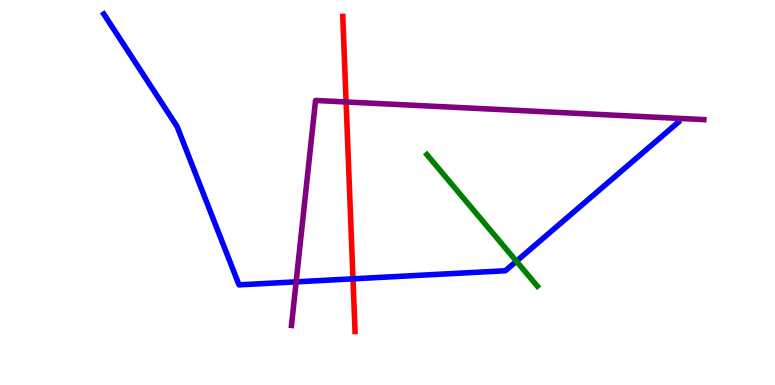[{'lines': ['blue', 'red'], 'intersections': [{'x': 4.55, 'y': 2.76}]}, {'lines': ['green', 'red'], 'intersections': []}, {'lines': ['purple', 'red'], 'intersections': [{'x': 4.47, 'y': 7.35}]}, {'lines': ['blue', 'green'], 'intersections': [{'x': 6.66, 'y': 3.21}]}, {'lines': ['blue', 'purple'], 'intersections': [{'x': 3.82, 'y': 2.68}]}, {'lines': ['green', 'purple'], 'intersections': []}]